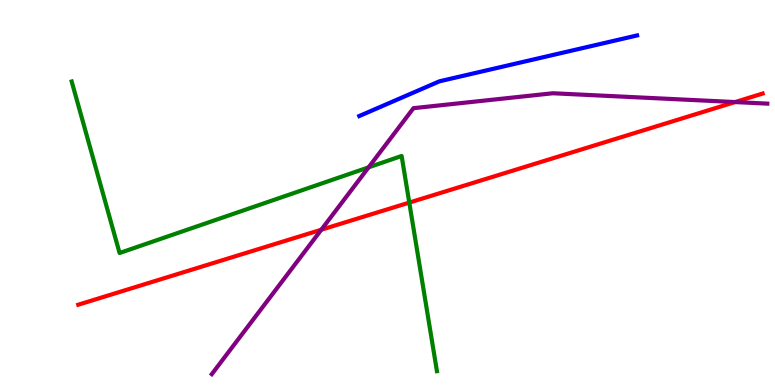[{'lines': ['blue', 'red'], 'intersections': []}, {'lines': ['green', 'red'], 'intersections': [{'x': 5.28, 'y': 4.74}]}, {'lines': ['purple', 'red'], 'intersections': [{'x': 4.15, 'y': 4.03}, {'x': 9.48, 'y': 7.35}]}, {'lines': ['blue', 'green'], 'intersections': []}, {'lines': ['blue', 'purple'], 'intersections': []}, {'lines': ['green', 'purple'], 'intersections': [{'x': 4.76, 'y': 5.65}]}]